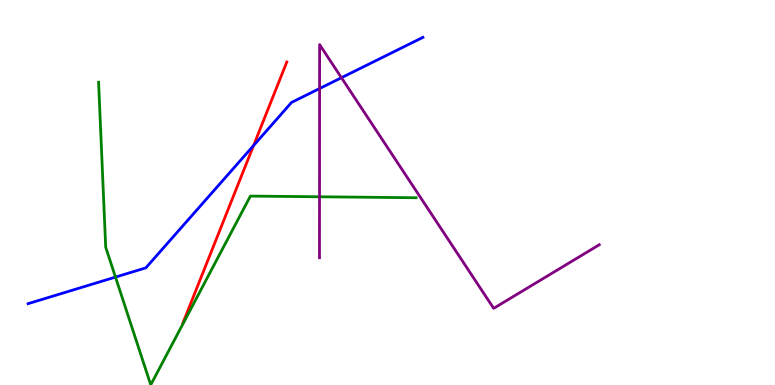[{'lines': ['blue', 'red'], 'intersections': [{'x': 3.27, 'y': 6.22}]}, {'lines': ['green', 'red'], 'intersections': []}, {'lines': ['purple', 'red'], 'intersections': []}, {'lines': ['blue', 'green'], 'intersections': [{'x': 1.49, 'y': 2.8}]}, {'lines': ['blue', 'purple'], 'intersections': [{'x': 4.12, 'y': 7.7}, {'x': 4.41, 'y': 7.98}]}, {'lines': ['green', 'purple'], 'intersections': [{'x': 4.12, 'y': 4.89}]}]